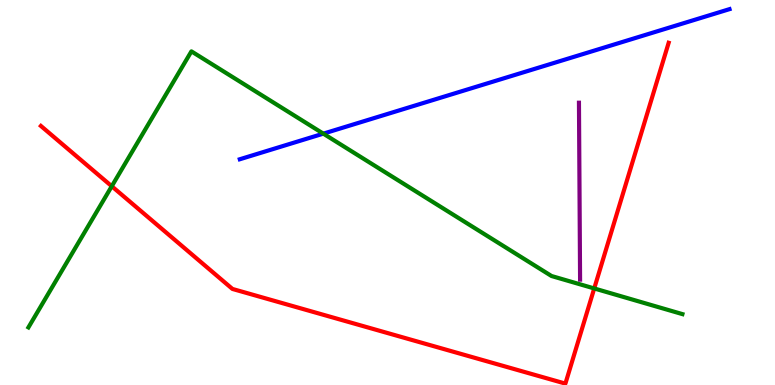[{'lines': ['blue', 'red'], 'intersections': []}, {'lines': ['green', 'red'], 'intersections': [{'x': 1.44, 'y': 5.16}, {'x': 7.67, 'y': 2.51}]}, {'lines': ['purple', 'red'], 'intersections': []}, {'lines': ['blue', 'green'], 'intersections': [{'x': 4.17, 'y': 6.53}]}, {'lines': ['blue', 'purple'], 'intersections': []}, {'lines': ['green', 'purple'], 'intersections': []}]